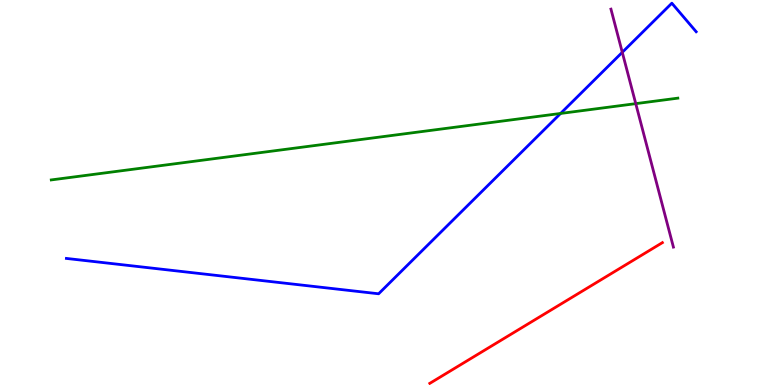[{'lines': ['blue', 'red'], 'intersections': []}, {'lines': ['green', 'red'], 'intersections': []}, {'lines': ['purple', 'red'], 'intersections': []}, {'lines': ['blue', 'green'], 'intersections': [{'x': 7.23, 'y': 7.05}]}, {'lines': ['blue', 'purple'], 'intersections': [{'x': 8.03, 'y': 8.64}]}, {'lines': ['green', 'purple'], 'intersections': [{'x': 8.2, 'y': 7.31}]}]